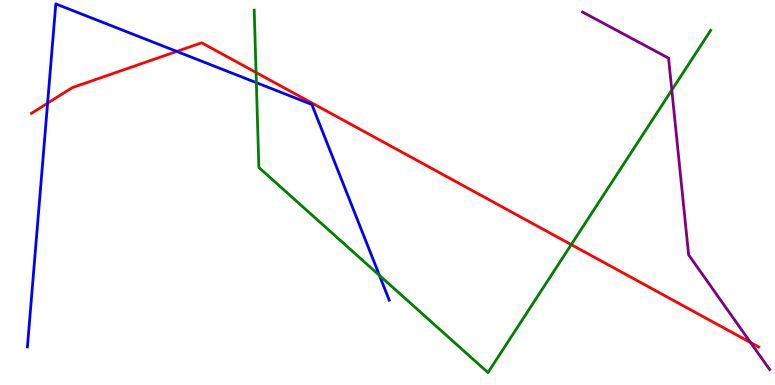[{'lines': ['blue', 'red'], 'intersections': [{'x': 0.614, 'y': 7.32}, {'x': 2.28, 'y': 8.66}]}, {'lines': ['green', 'red'], 'intersections': [{'x': 3.3, 'y': 8.12}, {'x': 7.37, 'y': 3.65}]}, {'lines': ['purple', 'red'], 'intersections': [{'x': 9.68, 'y': 1.1}]}, {'lines': ['blue', 'green'], 'intersections': [{'x': 3.31, 'y': 7.85}, {'x': 4.9, 'y': 2.85}]}, {'lines': ['blue', 'purple'], 'intersections': []}, {'lines': ['green', 'purple'], 'intersections': [{'x': 8.67, 'y': 7.66}]}]